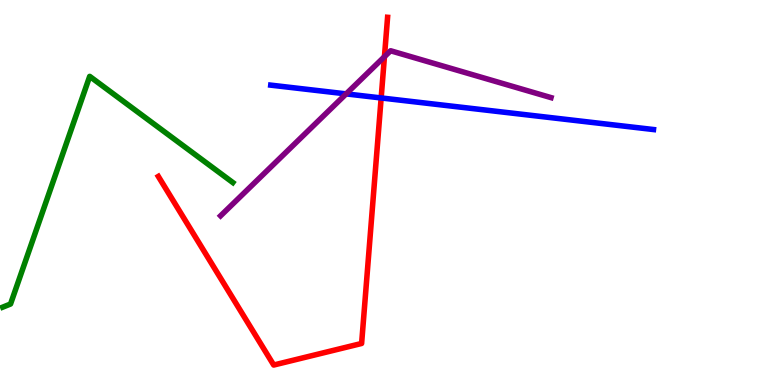[{'lines': ['blue', 'red'], 'intersections': [{'x': 4.92, 'y': 7.46}]}, {'lines': ['green', 'red'], 'intersections': []}, {'lines': ['purple', 'red'], 'intersections': [{'x': 4.96, 'y': 8.53}]}, {'lines': ['blue', 'green'], 'intersections': []}, {'lines': ['blue', 'purple'], 'intersections': [{'x': 4.47, 'y': 7.56}]}, {'lines': ['green', 'purple'], 'intersections': []}]